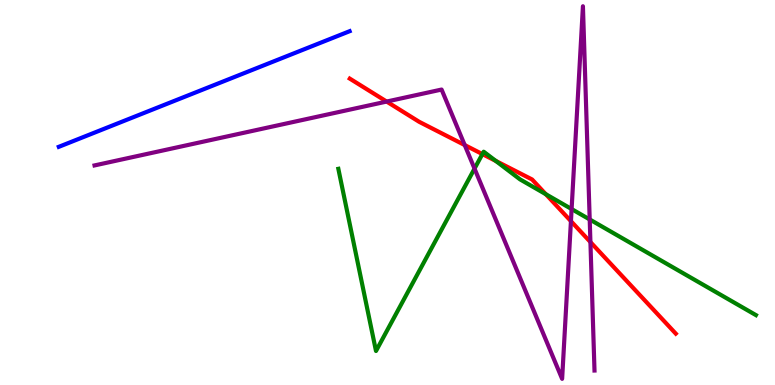[{'lines': ['blue', 'red'], 'intersections': []}, {'lines': ['green', 'red'], 'intersections': [{'x': 6.22, 'y': 6.0}, {'x': 6.4, 'y': 5.82}, {'x': 7.04, 'y': 4.96}]}, {'lines': ['purple', 'red'], 'intersections': [{'x': 4.99, 'y': 7.36}, {'x': 6.0, 'y': 6.23}, {'x': 7.37, 'y': 4.26}, {'x': 7.62, 'y': 3.71}]}, {'lines': ['blue', 'green'], 'intersections': []}, {'lines': ['blue', 'purple'], 'intersections': []}, {'lines': ['green', 'purple'], 'intersections': [{'x': 6.12, 'y': 5.62}, {'x': 7.38, 'y': 4.57}, {'x': 7.61, 'y': 4.3}]}]